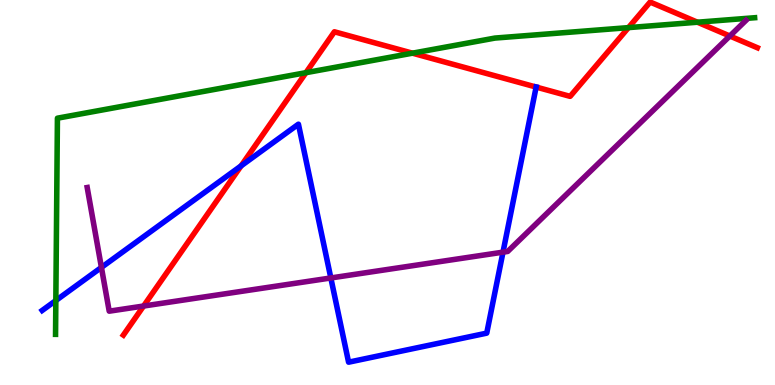[{'lines': ['blue', 'red'], 'intersections': [{'x': 3.11, 'y': 5.69}, {'x': 6.92, 'y': 7.74}]}, {'lines': ['green', 'red'], 'intersections': [{'x': 3.95, 'y': 8.11}, {'x': 5.32, 'y': 8.62}, {'x': 8.11, 'y': 9.28}, {'x': 9.0, 'y': 9.42}]}, {'lines': ['purple', 'red'], 'intersections': [{'x': 1.85, 'y': 2.05}, {'x': 9.42, 'y': 9.06}]}, {'lines': ['blue', 'green'], 'intersections': [{'x': 0.721, 'y': 2.19}]}, {'lines': ['blue', 'purple'], 'intersections': [{'x': 1.31, 'y': 3.05}, {'x': 4.27, 'y': 2.78}, {'x': 6.49, 'y': 3.45}]}, {'lines': ['green', 'purple'], 'intersections': []}]